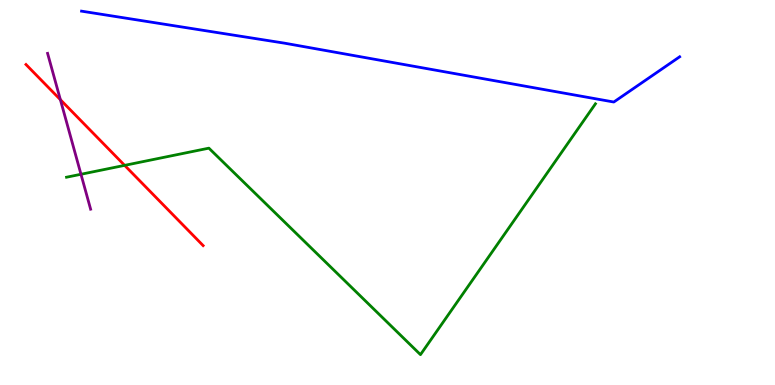[{'lines': ['blue', 'red'], 'intersections': []}, {'lines': ['green', 'red'], 'intersections': [{'x': 1.61, 'y': 5.7}]}, {'lines': ['purple', 'red'], 'intersections': [{'x': 0.779, 'y': 7.41}]}, {'lines': ['blue', 'green'], 'intersections': []}, {'lines': ['blue', 'purple'], 'intersections': []}, {'lines': ['green', 'purple'], 'intersections': [{'x': 1.04, 'y': 5.47}]}]